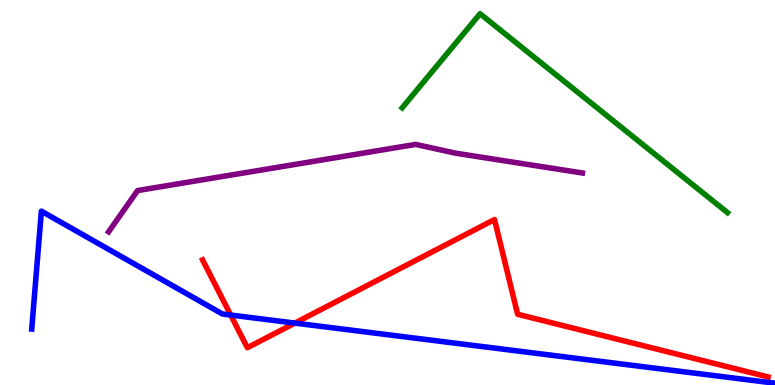[{'lines': ['blue', 'red'], 'intersections': [{'x': 2.98, 'y': 1.82}, {'x': 3.8, 'y': 1.61}]}, {'lines': ['green', 'red'], 'intersections': []}, {'lines': ['purple', 'red'], 'intersections': []}, {'lines': ['blue', 'green'], 'intersections': []}, {'lines': ['blue', 'purple'], 'intersections': []}, {'lines': ['green', 'purple'], 'intersections': []}]